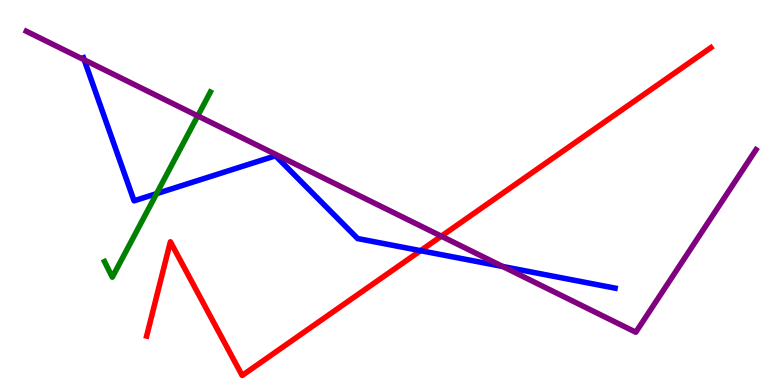[{'lines': ['blue', 'red'], 'intersections': [{'x': 5.43, 'y': 3.49}]}, {'lines': ['green', 'red'], 'intersections': []}, {'lines': ['purple', 'red'], 'intersections': [{'x': 5.69, 'y': 3.87}]}, {'lines': ['blue', 'green'], 'intersections': [{'x': 2.02, 'y': 4.97}]}, {'lines': ['blue', 'purple'], 'intersections': [{'x': 1.09, 'y': 8.45}, {'x': 6.49, 'y': 3.08}]}, {'lines': ['green', 'purple'], 'intersections': [{'x': 2.55, 'y': 6.99}]}]